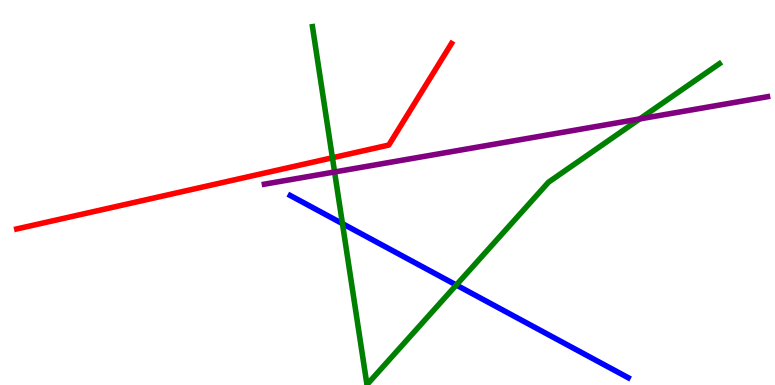[{'lines': ['blue', 'red'], 'intersections': []}, {'lines': ['green', 'red'], 'intersections': [{'x': 4.29, 'y': 5.9}]}, {'lines': ['purple', 'red'], 'intersections': []}, {'lines': ['blue', 'green'], 'intersections': [{'x': 4.42, 'y': 4.19}, {'x': 5.89, 'y': 2.6}]}, {'lines': ['blue', 'purple'], 'intersections': []}, {'lines': ['green', 'purple'], 'intersections': [{'x': 4.32, 'y': 5.53}, {'x': 8.25, 'y': 6.91}]}]